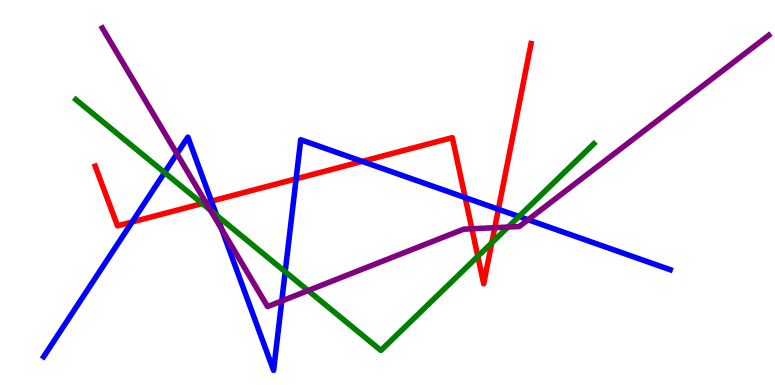[{'lines': ['blue', 'red'], 'intersections': [{'x': 1.7, 'y': 4.23}, {'x': 2.73, 'y': 4.78}, {'x': 3.82, 'y': 5.36}, {'x': 4.67, 'y': 5.81}, {'x': 6.0, 'y': 4.87}, {'x': 6.43, 'y': 4.56}]}, {'lines': ['green', 'red'], 'intersections': [{'x': 2.61, 'y': 4.71}, {'x': 6.17, 'y': 3.34}, {'x': 6.35, 'y': 3.69}]}, {'lines': ['purple', 'red'], 'intersections': [{'x': 2.66, 'y': 4.74}, {'x': 6.09, 'y': 4.06}, {'x': 6.38, 'y': 4.09}]}, {'lines': ['blue', 'green'], 'intersections': [{'x': 2.12, 'y': 5.52}, {'x': 2.8, 'y': 4.41}, {'x': 3.68, 'y': 2.94}, {'x': 6.7, 'y': 4.38}]}, {'lines': ['blue', 'purple'], 'intersections': [{'x': 2.28, 'y': 6.01}, {'x': 2.86, 'y': 4.04}, {'x': 3.64, 'y': 2.18}, {'x': 6.81, 'y': 4.29}]}, {'lines': ['green', 'purple'], 'intersections': [{'x': 2.72, 'y': 4.54}, {'x': 3.98, 'y': 2.45}, {'x': 6.56, 'y': 4.1}]}]